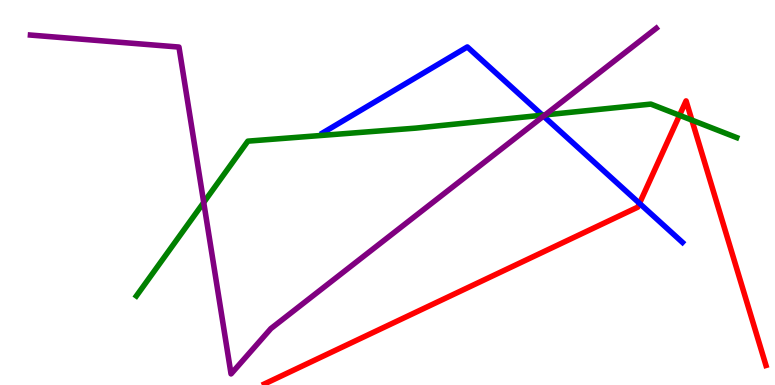[{'lines': ['blue', 'red'], 'intersections': [{'x': 8.25, 'y': 4.72}]}, {'lines': ['green', 'red'], 'intersections': [{'x': 8.77, 'y': 7.01}, {'x': 8.93, 'y': 6.88}]}, {'lines': ['purple', 'red'], 'intersections': []}, {'lines': ['blue', 'green'], 'intersections': [{'x': 7.0, 'y': 7.01}]}, {'lines': ['blue', 'purple'], 'intersections': [{'x': 7.01, 'y': 6.98}]}, {'lines': ['green', 'purple'], 'intersections': [{'x': 2.63, 'y': 4.74}, {'x': 7.03, 'y': 7.02}]}]